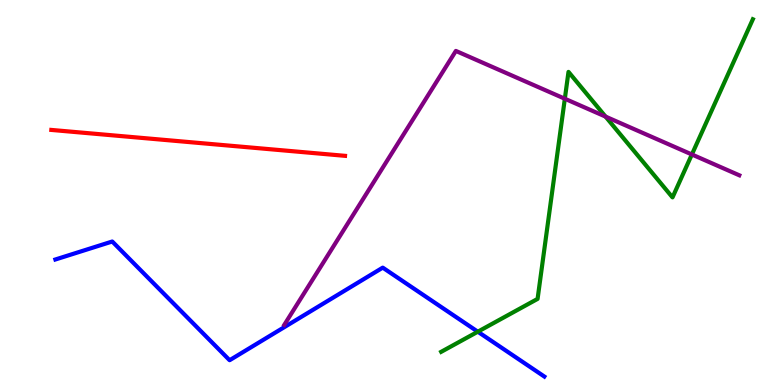[{'lines': ['blue', 'red'], 'intersections': []}, {'lines': ['green', 'red'], 'intersections': []}, {'lines': ['purple', 'red'], 'intersections': []}, {'lines': ['blue', 'green'], 'intersections': [{'x': 6.17, 'y': 1.38}]}, {'lines': ['blue', 'purple'], 'intersections': []}, {'lines': ['green', 'purple'], 'intersections': [{'x': 7.29, 'y': 7.44}, {'x': 7.81, 'y': 6.97}, {'x': 8.93, 'y': 5.99}]}]